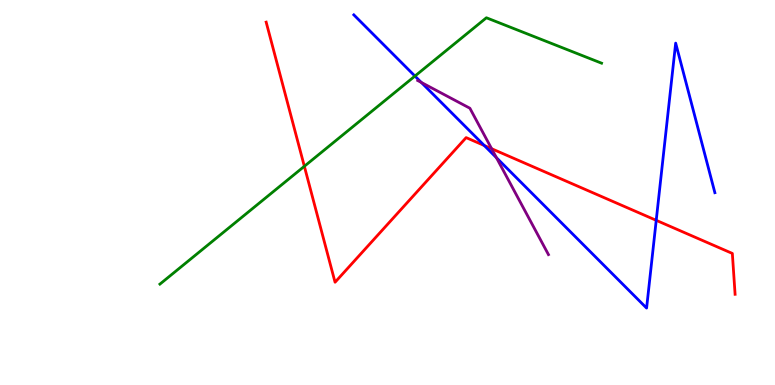[{'lines': ['blue', 'red'], 'intersections': [{'x': 6.25, 'y': 6.22}, {'x': 8.47, 'y': 4.28}]}, {'lines': ['green', 'red'], 'intersections': [{'x': 3.93, 'y': 5.68}]}, {'lines': ['purple', 'red'], 'intersections': [{'x': 6.34, 'y': 6.14}]}, {'lines': ['blue', 'green'], 'intersections': [{'x': 5.35, 'y': 8.02}]}, {'lines': ['blue', 'purple'], 'intersections': [{'x': 5.44, 'y': 7.86}, {'x': 6.41, 'y': 5.9}]}, {'lines': ['green', 'purple'], 'intersections': []}]